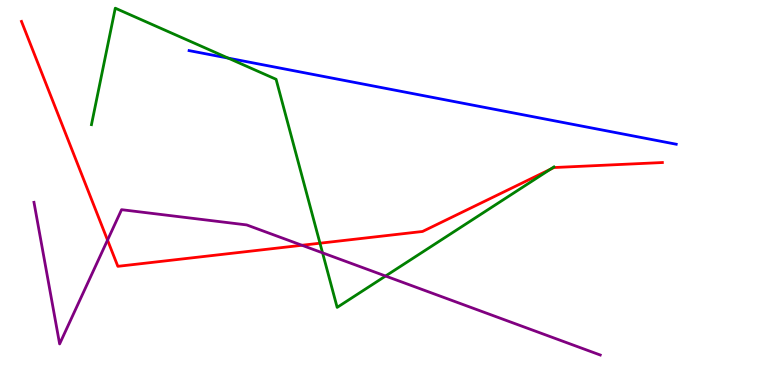[{'lines': ['blue', 'red'], 'intersections': []}, {'lines': ['green', 'red'], 'intersections': [{'x': 4.13, 'y': 3.68}, {'x': 7.1, 'y': 5.6}]}, {'lines': ['purple', 'red'], 'intersections': [{'x': 1.39, 'y': 3.76}, {'x': 3.9, 'y': 3.63}]}, {'lines': ['blue', 'green'], 'intersections': [{'x': 2.94, 'y': 8.49}]}, {'lines': ['blue', 'purple'], 'intersections': []}, {'lines': ['green', 'purple'], 'intersections': [{'x': 4.16, 'y': 3.43}, {'x': 4.98, 'y': 2.83}]}]